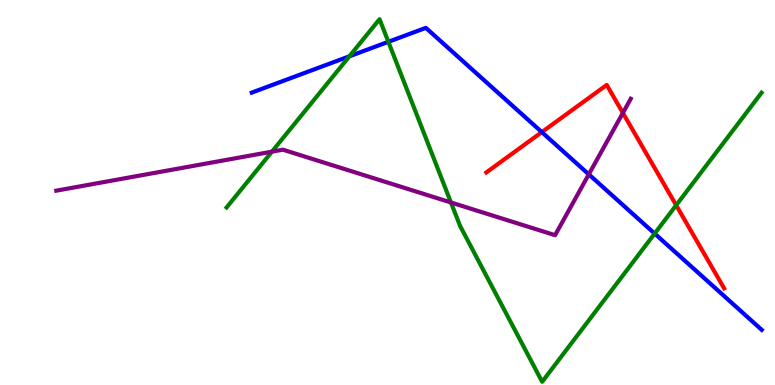[{'lines': ['blue', 'red'], 'intersections': [{'x': 6.99, 'y': 6.57}]}, {'lines': ['green', 'red'], 'intersections': [{'x': 8.72, 'y': 4.67}]}, {'lines': ['purple', 'red'], 'intersections': [{'x': 8.04, 'y': 7.07}]}, {'lines': ['blue', 'green'], 'intersections': [{'x': 4.51, 'y': 8.54}, {'x': 5.01, 'y': 8.91}, {'x': 8.45, 'y': 3.93}]}, {'lines': ['blue', 'purple'], 'intersections': [{'x': 7.6, 'y': 5.47}]}, {'lines': ['green', 'purple'], 'intersections': [{'x': 3.51, 'y': 6.06}, {'x': 5.82, 'y': 4.74}]}]